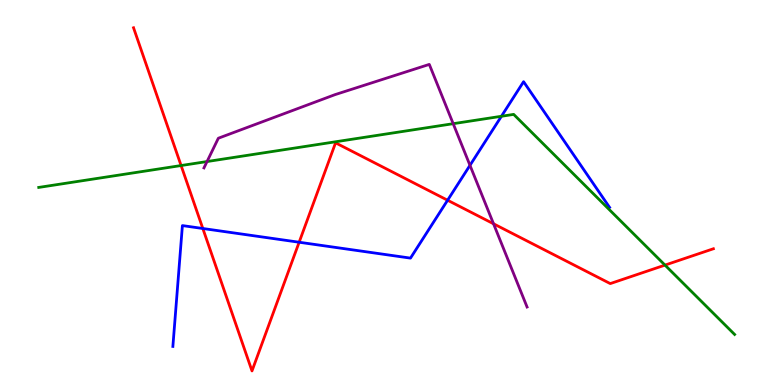[{'lines': ['blue', 'red'], 'intersections': [{'x': 2.62, 'y': 4.06}, {'x': 3.86, 'y': 3.71}, {'x': 5.78, 'y': 4.8}]}, {'lines': ['green', 'red'], 'intersections': [{'x': 2.34, 'y': 5.7}, {'x': 8.58, 'y': 3.11}]}, {'lines': ['purple', 'red'], 'intersections': [{'x': 6.37, 'y': 4.19}]}, {'lines': ['blue', 'green'], 'intersections': [{'x': 6.47, 'y': 6.98}]}, {'lines': ['blue', 'purple'], 'intersections': [{'x': 6.06, 'y': 5.71}]}, {'lines': ['green', 'purple'], 'intersections': [{'x': 2.67, 'y': 5.8}, {'x': 5.85, 'y': 6.79}]}]